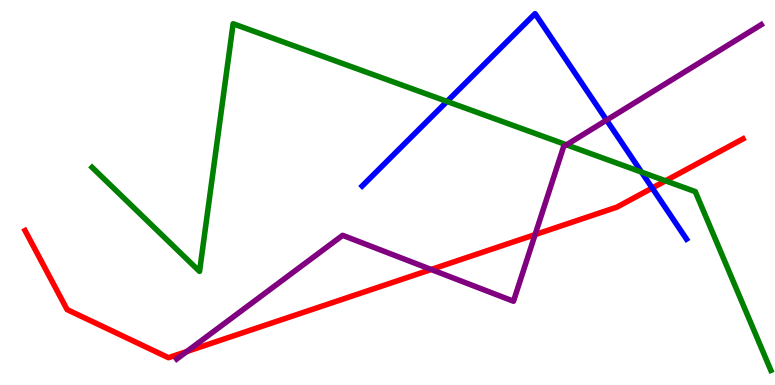[{'lines': ['blue', 'red'], 'intersections': [{'x': 8.42, 'y': 5.12}]}, {'lines': ['green', 'red'], 'intersections': [{'x': 8.59, 'y': 5.3}]}, {'lines': ['purple', 'red'], 'intersections': [{'x': 2.41, 'y': 0.869}, {'x': 5.56, 'y': 3.0}, {'x': 6.9, 'y': 3.91}]}, {'lines': ['blue', 'green'], 'intersections': [{'x': 5.77, 'y': 7.37}, {'x': 8.28, 'y': 5.53}]}, {'lines': ['blue', 'purple'], 'intersections': [{'x': 7.83, 'y': 6.88}]}, {'lines': ['green', 'purple'], 'intersections': [{'x': 7.31, 'y': 6.24}]}]